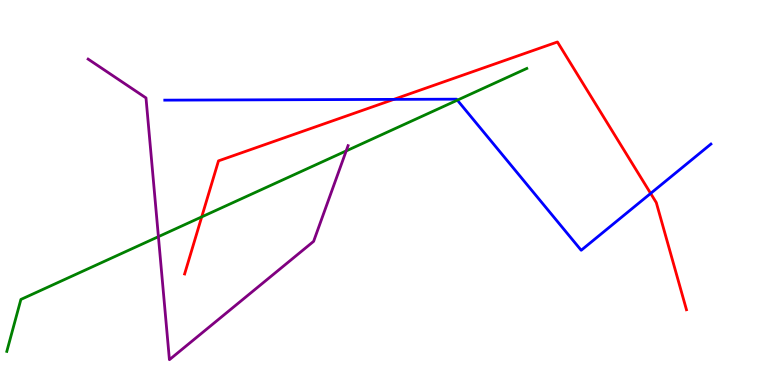[{'lines': ['blue', 'red'], 'intersections': [{'x': 5.08, 'y': 7.42}, {'x': 8.4, 'y': 4.98}]}, {'lines': ['green', 'red'], 'intersections': [{'x': 2.6, 'y': 4.37}]}, {'lines': ['purple', 'red'], 'intersections': []}, {'lines': ['blue', 'green'], 'intersections': [{'x': 5.9, 'y': 7.4}]}, {'lines': ['blue', 'purple'], 'intersections': []}, {'lines': ['green', 'purple'], 'intersections': [{'x': 2.04, 'y': 3.85}, {'x': 4.47, 'y': 6.08}]}]